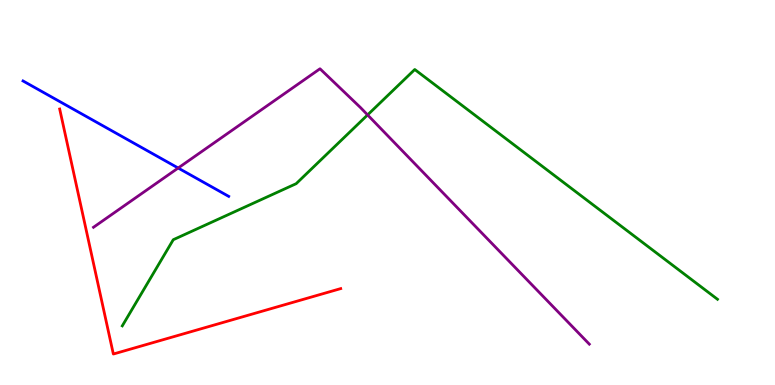[{'lines': ['blue', 'red'], 'intersections': []}, {'lines': ['green', 'red'], 'intersections': []}, {'lines': ['purple', 'red'], 'intersections': []}, {'lines': ['blue', 'green'], 'intersections': []}, {'lines': ['blue', 'purple'], 'intersections': [{'x': 2.3, 'y': 5.64}]}, {'lines': ['green', 'purple'], 'intersections': [{'x': 4.74, 'y': 7.02}]}]